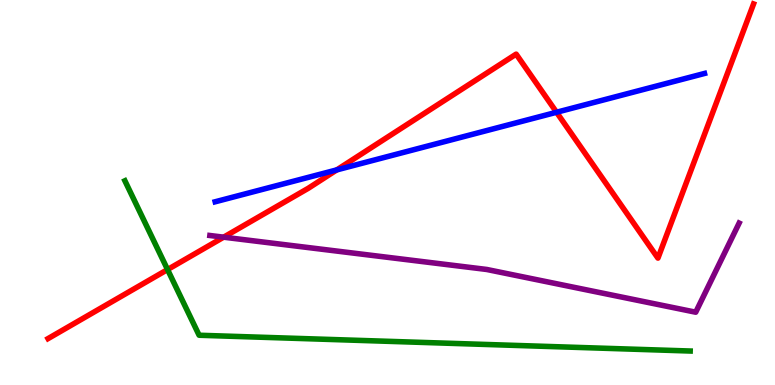[{'lines': ['blue', 'red'], 'intersections': [{'x': 4.35, 'y': 5.59}, {'x': 7.18, 'y': 7.08}]}, {'lines': ['green', 'red'], 'intersections': [{'x': 2.16, 'y': 3.0}]}, {'lines': ['purple', 'red'], 'intersections': [{'x': 2.89, 'y': 3.84}]}, {'lines': ['blue', 'green'], 'intersections': []}, {'lines': ['blue', 'purple'], 'intersections': []}, {'lines': ['green', 'purple'], 'intersections': []}]